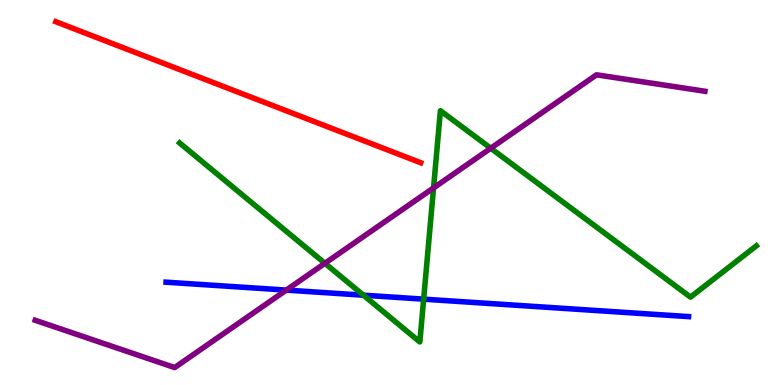[{'lines': ['blue', 'red'], 'intersections': []}, {'lines': ['green', 'red'], 'intersections': []}, {'lines': ['purple', 'red'], 'intersections': []}, {'lines': ['blue', 'green'], 'intersections': [{'x': 4.69, 'y': 2.33}, {'x': 5.47, 'y': 2.23}]}, {'lines': ['blue', 'purple'], 'intersections': [{'x': 3.69, 'y': 2.46}]}, {'lines': ['green', 'purple'], 'intersections': [{'x': 4.19, 'y': 3.16}, {'x': 5.59, 'y': 5.12}, {'x': 6.33, 'y': 6.15}]}]